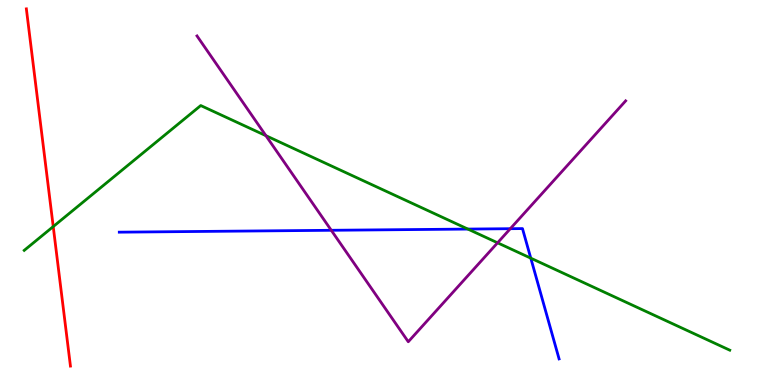[{'lines': ['blue', 'red'], 'intersections': []}, {'lines': ['green', 'red'], 'intersections': [{'x': 0.687, 'y': 4.11}]}, {'lines': ['purple', 'red'], 'intersections': []}, {'lines': ['blue', 'green'], 'intersections': [{'x': 6.04, 'y': 4.05}, {'x': 6.85, 'y': 3.29}]}, {'lines': ['blue', 'purple'], 'intersections': [{'x': 4.27, 'y': 4.02}, {'x': 6.58, 'y': 4.06}]}, {'lines': ['green', 'purple'], 'intersections': [{'x': 3.43, 'y': 6.48}, {'x': 6.42, 'y': 3.69}]}]